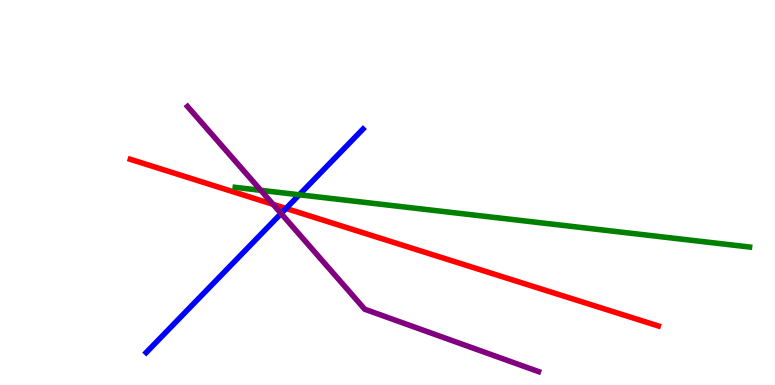[{'lines': ['blue', 'red'], 'intersections': [{'x': 3.69, 'y': 4.59}]}, {'lines': ['green', 'red'], 'intersections': []}, {'lines': ['purple', 'red'], 'intersections': [{'x': 3.52, 'y': 4.69}]}, {'lines': ['blue', 'green'], 'intersections': [{'x': 3.86, 'y': 4.94}]}, {'lines': ['blue', 'purple'], 'intersections': [{'x': 3.63, 'y': 4.45}]}, {'lines': ['green', 'purple'], 'intersections': [{'x': 3.37, 'y': 5.06}]}]